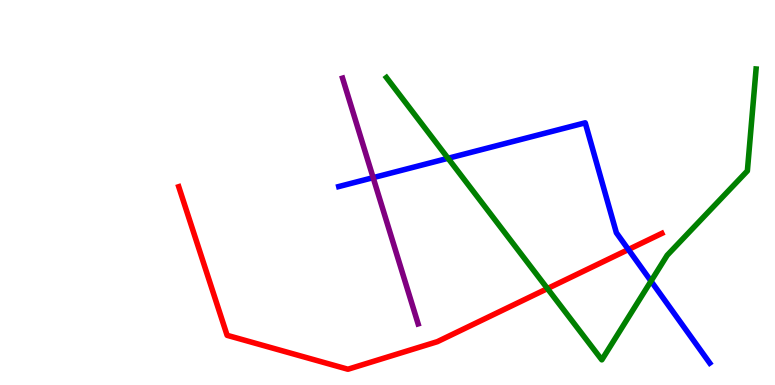[{'lines': ['blue', 'red'], 'intersections': [{'x': 8.11, 'y': 3.52}]}, {'lines': ['green', 'red'], 'intersections': [{'x': 7.06, 'y': 2.5}]}, {'lines': ['purple', 'red'], 'intersections': []}, {'lines': ['blue', 'green'], 'intersections': [{'x': 5.78, 'y': 5.89}, {'x': 8.4, 'y': 2.7}]}, {'lines': ['blue', 'purple'], 'intersections': [{'x': 4.81, 'y': 5.39}]}, {'lines': ['green', 'purple'], 'intersections': []}]